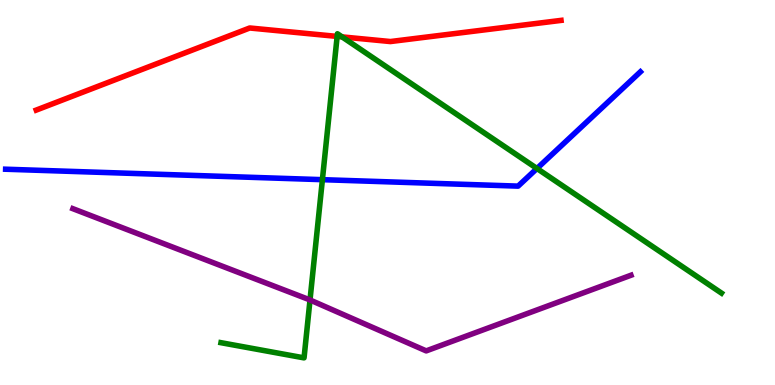[{'lines': ['blue', 'red'], 'intersections': []}, {'lines': ['green', 'red'], 'intersections': [{'x': 4.35, 'y': 9.05}, {'x': 4.41, 'y': 9.04}]}, {'lines': ['purple', 'red'], 'intersections': []}, {'lines': ['blue', 'green'], 'intersections': [{'x': 4.16, 'y': 5.33}, {'x': 6.93, 'y': 5.62}]}, {'lines': ['blue', 'purple'], 'intersections': []}, {'lines': ['green', 'purple'], 'intersections': [{'x': 4.0, 'y': 2.21}]}]